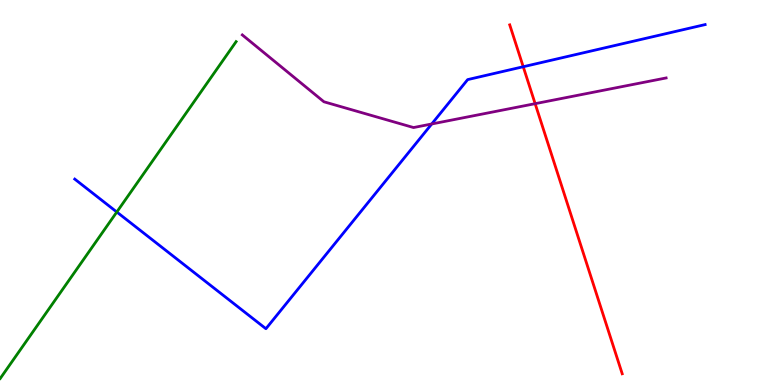[{'lines': ['blue', 'red'], 'intersections': [{'x': 6.75, 'y': 8.27}]}, {'lines': ['green', 'red'], 'intersections': []}, {'lines': ['purple', 'red'], 'intersections': [{'x': 6.91, 'y': 7.31}]}, {'lines': ['blue', 'green'], 'intersections': [{'x': 1.51, 'y': 4.49}]}, {'lines': ['blue', 'purple'], 'intersections': [{'x': 5.57, 'y': 6.78}]}, {'lines': ['green', 'purple'], 'intersections': []}]